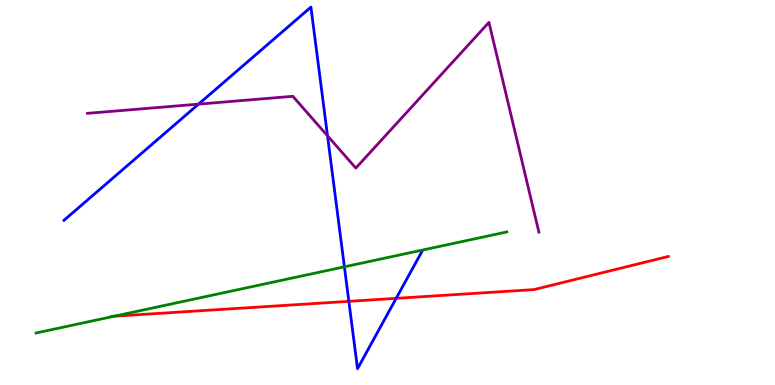[{'lines': ['blue', 'red'], 'intersections': [{'x': 4.5, 'y': 2.17}, {'x': 5.11, 'y': 2.25}]}, {'lines': ['green', 'red'], 'intersections': [{'x': 1.47, 'y': 1.79}]}, {'lines': ['purple', 'red'], 'intersections': []}, {'lines': ['blue', 'green'], 'intersections': [{'x': 4.44, 'y': 3.07}]}, {'lines': ['blue', 'purple'], 'intersections': [{'x': 2.56, 'y': 7.3}, {'x': 4.23, 'y': 6.47}]}, {'lines': ['green', 'purple'], 'intersections': []}]